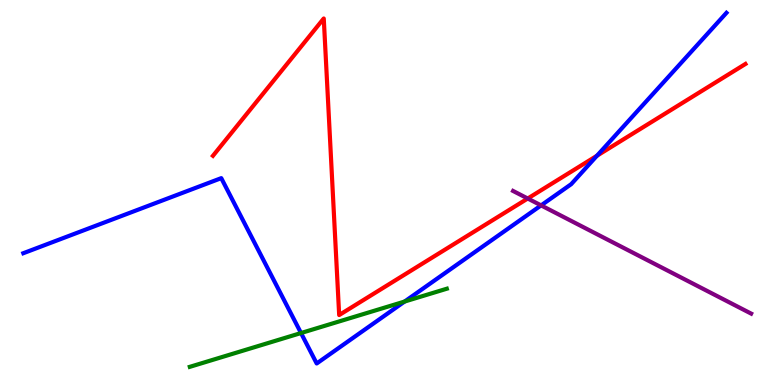[{'lines': ['blue', 'red'], 'intersections': [{'x': 7.7, 'y': 5.96}]}, {'lines': ['green', 'red'], 'intersections': []}, {'lines': ['purple', 'red'], 'intersections': [{'x': 6.81, 'y': 4.84}]}, {'lines': ['blue', 'green'], 'intersections': [{'x': 3.88, 'y': 1.35}, {'x': 5.22, 'y': 2.17}]}, {'lines': ['blue', 'purple'], 'intersections': [{'x': 6.98, 'y': 4.67}]}, {'lines': ['green', 'purple'], 'intersections': []}]